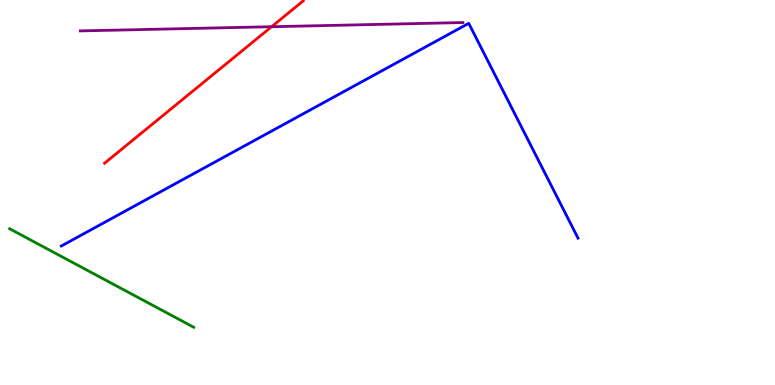[{'lines': ['blue', 'red'], 'intersections': []}, {'lines': ['green', 'red'], 'intersections': []}, {'lines': ['purple', 'red'], 'intersections': [{'x': 3.5, 'y': 9.31}]}, {'lines': ['blue', 'green'], 'intersections': []}, {'lines': ['blue', 'purple'], 'intersections': []}, {'lines': ['green', 'purple'], 'intersections': []}]